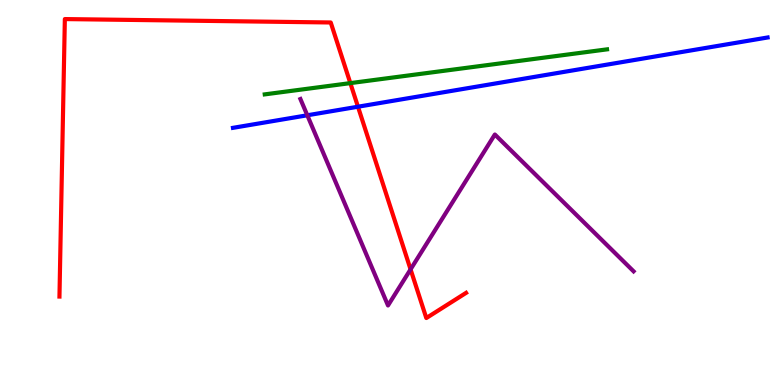[{'lines': ['blue', 'red'], 'intersections': [{'x': 4.62, 'y': 7.23}]}, {'lines': ['green', 'red'], 'intersections': [{'x': 4.52, 'y': 7.84}]}, {'lines': ['purple', 'red'], 'intersections': [{'x': 5.3, 'y': 3.0}]}, {'lines': ['blue', 'green'], 'intersections': []}, {'lines': ['blue', 'purple'], 'intersections': [{'x': 3.97, 'y': 7.01}]}, {'lines': ['green', 'purple'], 'intersections': []}]